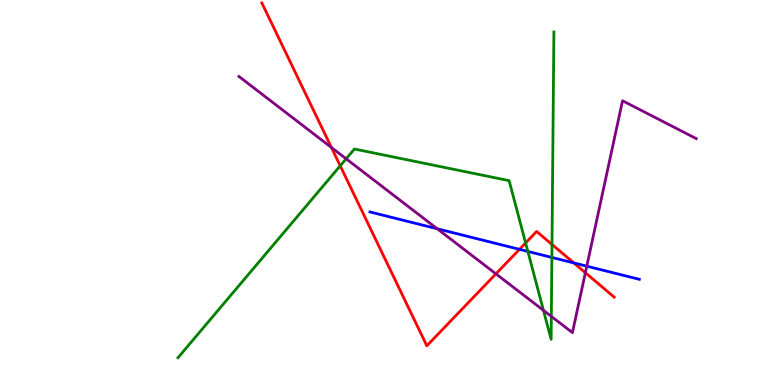[{'lines': ['blue', 'red'], 'intersections': [{'x': 6.7, 'y': 3.52}, {'x': 7.4, 'y': 3.17}]}, {'lines': ['green', 'red'], 'intersections': [{'x': 4.39, 'y': 5.69}, {'x': 6.78, 'y': 3.69}, {'x': 7.12, 'y': 3.65}]}, {'lines': ['purple', 'red'], 'intersections': [{'x': 4.28, 'y': 6.17}, {'x': 6.4, 'y': 2.89}, {'x': 7.55, 'y': 2.92}]}, {'lines': ['blue', 'green'], 'intersections': [{'x': 6.81, 'y': 3.47}, {'x': 7.12, 'y': 3.31}]}, {'lines': ['blue', 'purple'], 'intersections': [{'x': 5.64, 'y': 4.06}, {'x': 7.57, 'y': 3.09}]}, {'lines': ['green', 'purple'], 'intersections': [{'x': 4.47, 'y': 5.88}, {'x': 7.01, 'y': 1.94}, {'x': 7.11, 'y': 1.78}]}]